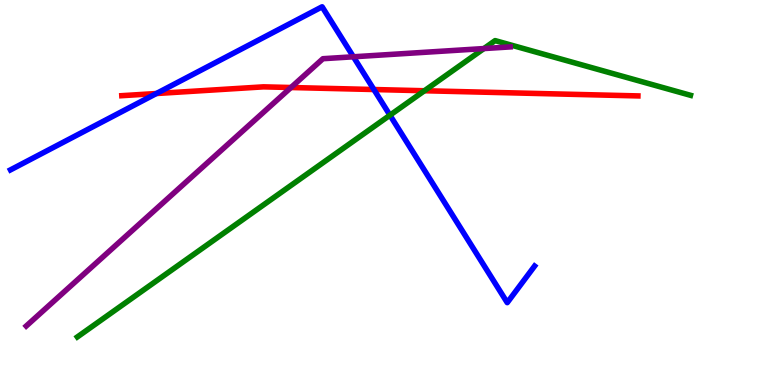[{'lines': ['blue', 'red'], 'intersections': [{'x': 2.02, 'y': 7.57}, {'x': 4.82, 'y': 7.67}]}, {'lines': ['green', 'red'], 'intersections': [{'x': 5.48, 'y': 7.64}]}, {'lines': ['purple', 'red'], 'intersections': [{'x': 3.75, 'y': 7.73}]}, {'lines': ['blue', 'green'], 'intersections': [{'x': 5.03, 'y': 7.01}]}, {'lines': ['blue', 'purple'], 'intersections': [{'x': 4.56, 'y': 8.52}]}, {'lines': ['green', 'purple'], 'intersections': [{'x': 6.24, 'y': 8.74}]}]